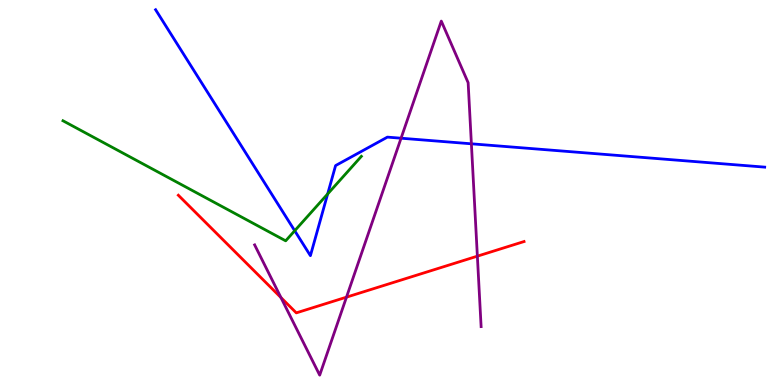[{'lines': ['blue', 'red'], 'intersections': []}, {'lines': ['green', 'red'], 'intersections': []}, {'lines': ['purple', 'red'], 'intersections': [{'x': 3.63, 'y': 2.27}, {'x': 4.47, 'y': 2.28}, {'x': 6.16, 'y': 3.35}]}, {'lines': ['blue', 'green'], 'intersections': [{'x': 3.8, 'y': 4.01}, {'x': 4.23, 'y': 4.96}]}, {'lines': ['blue', 'purple'], 'intersections': [{'x': 5.18, 'y': 6.41}, {'x': 6.08, 'y': 6.26}]}, {'lines': ['green', 'purple'], 'intersections': []}]